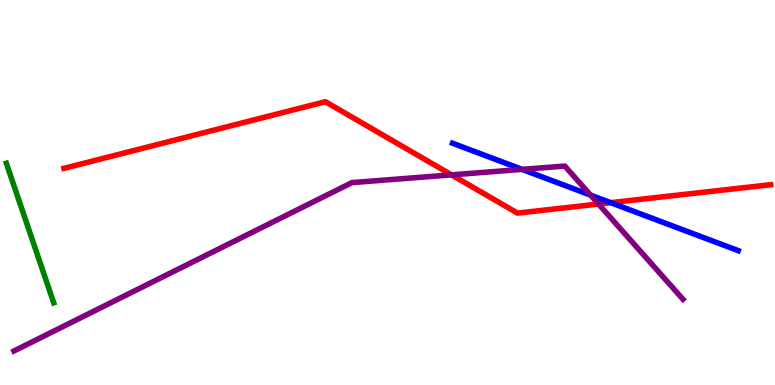[{'lines': ['blue', 'red'], 'intersections': [{'x': 7.88, 'y': 4.74}]}, {'lines': ['green', 'red'], 'intersections': []}, {'lines': ['purple', 'red'], 'intersections': [{'x': 5.83, 'y': 5.46}, {'x': 7.72, 'y': 4.7}]}, {'lines': ['blue', 'green'], 'intersections': []}, {'lines': ['blue', 'purple'], 'intersections': [{'x': 6.74, 'y': 5.6}, {'x': 7.62, 'y': 4.93}]}, {'lines': ['green', 'purple'], 'intersections': []}]